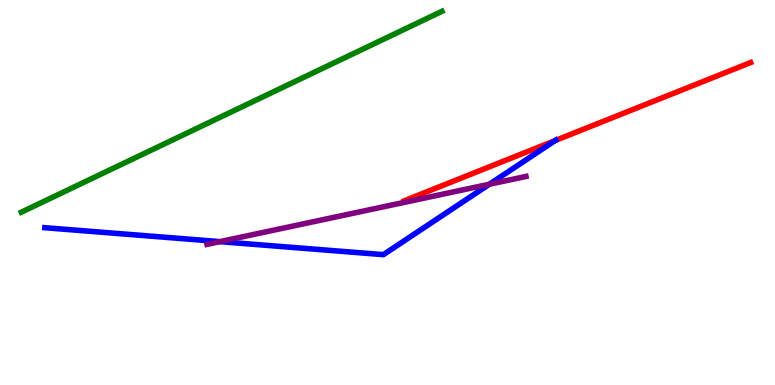[{'lines': ['blue', 'red'], 'intersections': [{'x': 7.16, 'y': 6.35}]}, {'lines': ['green', 'red'], 'intersections': []}, {'lines': ['purple', 'red'], 'intersections': []}, {'lines': ['blue', 'green'], 'intersections': []}, {'lines': ['blue', 'purple'], 'intersections': [{'x': 2.84, 'y': 3.72}, {'x': 6.31, 'y': 5.21}]}, {'lines': ['green', 'purple'], 'intersections': []}]